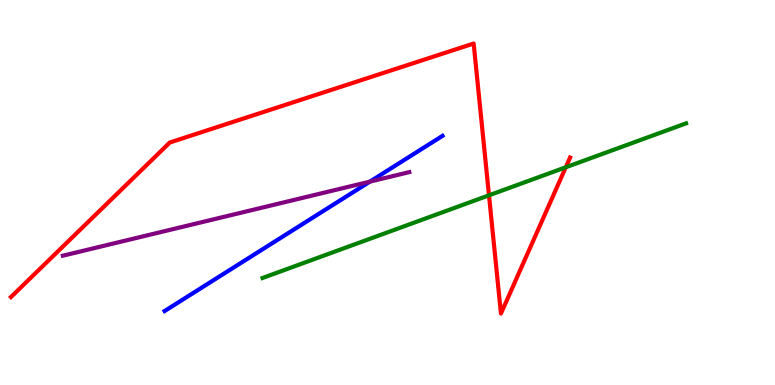[{'lines': ['blue', 'red'], 'intersections': []}, {'lines': ['green', 'red'], 'intersections': [{'x': 6.31, 'y': 4.93}, {'x': 7.3, 'y': 5.66}]}, {'lines': ['purple', 'red'], 'intersections': []}, {'lines': ['blue', 'green'], 'intersections': []}, {'lines': ['blue', 'purple'], 'intersections': [{'x': 4.77, 'y': 5.28}]}, {'lines': ['green', 'purple'], 'intersections': []}]